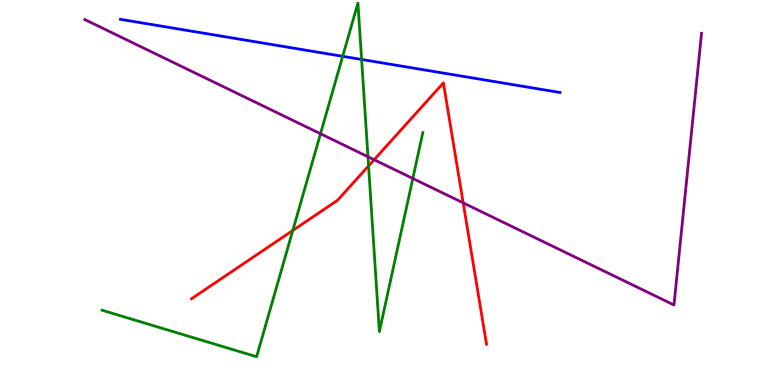[{'lines': ['blue', 'red'], 'intersections': []}, {'lines': ['green', 'red'], 'intersections': [{'x': 3.78, 'y': 4.01}, {'x': 4.76, 'y': 5.69}]}, {'lines': ['purple', 'red'], 'intersections': [{'x': 4.83, 'y': 5.85}, {'x': 5.98, 'y': 4.73}]}, {'lines': ['blue', 'green'], 'intersections': [{'x': 4.42, 'y': 8.54}, {'x': 4.67, 'y': 8.46}]}, {'lines': ['blue', 'purple'], 'intersections': []}, {'lines': ['green', 'purple'], 'intersections': [{'x': 4.14, 'y': 6.53}, {'x': 4.75, 'y': 5.93}, {'x': 5.33, 'y': 5.36}]}]